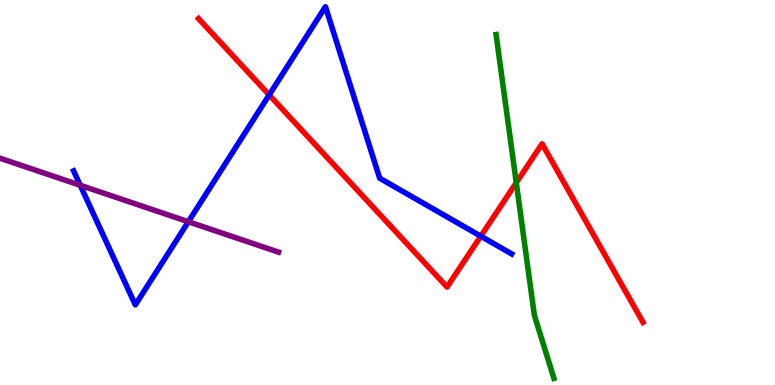[{'lines': ['blue', 'red'], 'intersections': [{'x': 3.47, 'y': 7.53}, {'x': 6.2, 'y': 3.87}]}, {'lines': ['green', 'red'], 'intersections': [{'x': 6.66, 'y': 5.25}]}, {'lines': ['purple', 'red'], 'intersections': []}, {'lines': ['blue', 'green'], 'intersections': []}, {'lines': ['blue', 'purple'], 'intersections': [{'x': 1.04, 'y': 5.19}, {'x': 2.43, 'y': 4.24}]}, {'lines': ['green', 'purple'], 'intersections': []}]